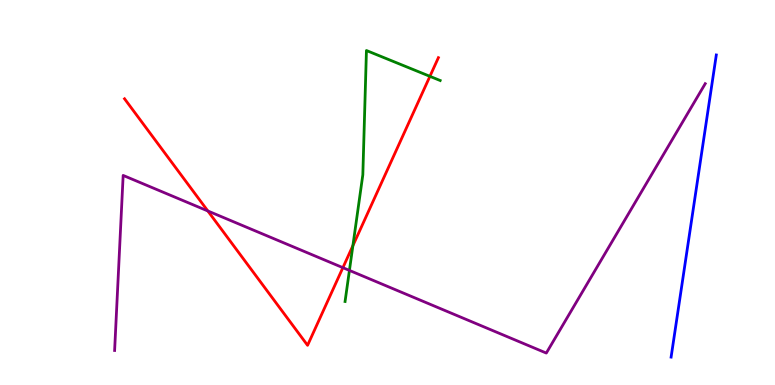[{'lines': ['blue', 'red'], 'intersections': []}, {'lines': ['green', 'red'], 'intersections': [{'x': 4.55, 'y': 3.62}, {'x': 5.55, 'y': 8.02}]}, {'lines': ['purple', 'red'], 'intersections': [{'x': 2.68, 'y': 4.52}, {'x': 4.42, 'y': 3.05}]}, {'lines': ['blue', 'green'], 'intersections': []}, {'lines': ['blue', 'purple'], 'intersections': []}, {'lines': ['green', 'purple'], 'intersections': [{'x': 4.51, 'y': 2.98}]}]